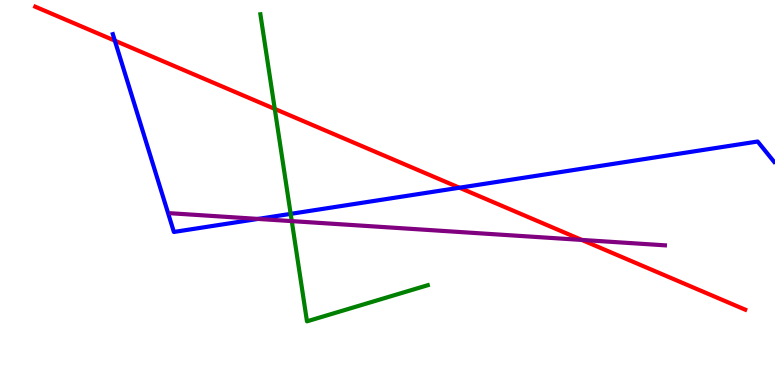[{'lines': ['blue', 'red'], 'intersections': [{'x': 1.48, 'y': 8.94}, {'x': 5.93, 'y': 5.12}]}, {'lines': ['green', 'red'], 'intersections': [{'x': 3.55, 'y': 7.17}]}, {'lines': ['purple', 'red'], 'intersections': [{'x': 7.51, 'y': 3.77}]}, {'lines': ['blue', 'green'], 'intersections': [{'x': 3.75, 'y': 4.45}]}, {'lines': ['blue', 'purple'], 'intersections': [{'x': 3.33, 'y': 4.31}]}, {'lines': ['green', 'purple'], 'intersections': [{'x': 3.76, 'y': 4.26}]}]